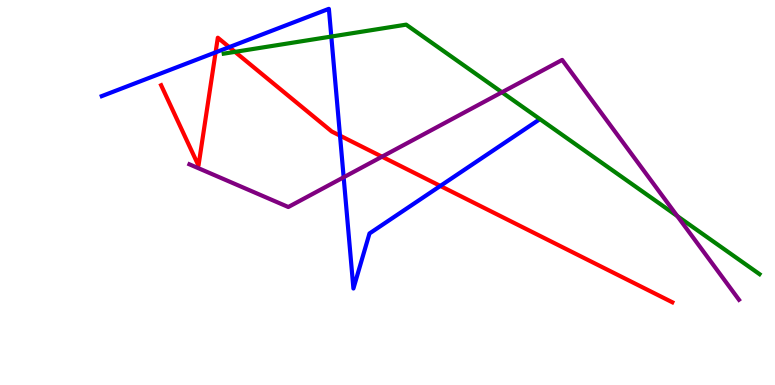[{'lines': ['blue', 'red'], 'intersections': [{'x': 2.78, 'y': 8.64}, {'x': 2.96, 'y': 8.78}, {'x': 4.39, 'y': 6.48}, {'x': 5.68, 'y': 5.17}]}, {'lines': ['green', 'red'], 'intersections': [{'x': 3.03, 'y': 8.65}]}, {'lines': ['purple', 'red'], 'intersections': [{'x': 4.93, 'y': 5.93}]}, {'lines': ['blue', 'green'], 'intersections': [{'x': 4.28, 'y': 9.05}]}, {'lines': ['blue', 'purple'], 'intersections': [{'x': 4.43, 'y': 5.4}]}, {'lines': ['green', 'purple'], 'intersections': [{'x': 6.48, 'y': 7.6}, {'x': 8.74, 'y': 4.39}]}]